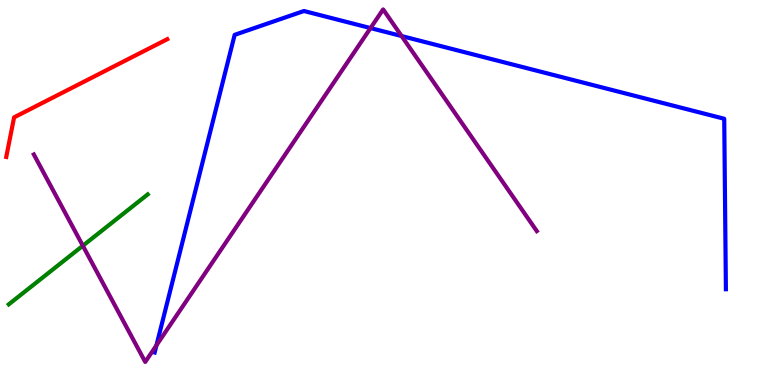[{'lines': ['blue', 'red'], 'intersections': []}, {'lines': ['green', 'red'], 'intersections': []}, {'lines': ['purple', 'red'], 'intersections': []}, {'lines': ['blue', 'green'], 'intersections': []}, {'lines': ['blue', 'purple'], 'intersections': [{'x': 2.02, 'y': 1.03}, {'x': 4.78, 'y': 9.27}, {'x': 5.18, 'y': 9.06}]}, {'lines': ['green', 'purple'], 'intersections': [{'x': 1.07, 'y': 3.62}]}]